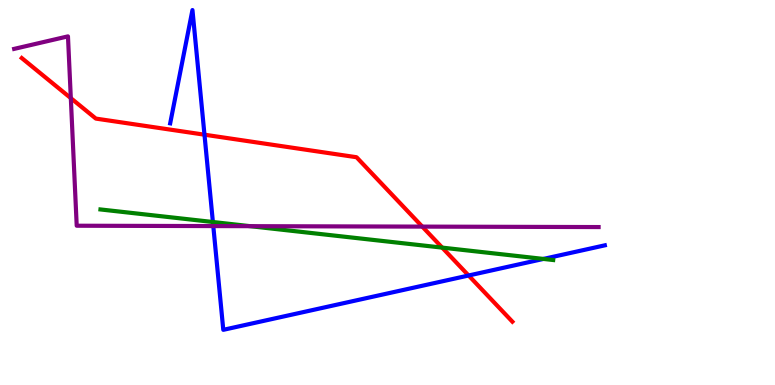[{'lines': ['blue', 'red'], 'intersections': [{'x': 2.64, 'y': 6.5}, {'x': 6.05, 'y': 2.84}]}, {'lines': ['green', 'red'], 'intersections': [{'x': 5.71, 'y': 3.57}]}, {'lines': ['purple', 'red'], 'intersections': [{'x': 0.914, 'y': 7.45}, {'x': 5.45, 'y': 4.11}]}, {'lines': ['blue', 'green'], 'intersections': [{'x': 2.75, 'y': 4.23}, {'x': 7.01, 'y': 3.27}]}, {'lines': ['blue', 'purple'], 'intersections': [{'x': 2.75, 'y': 4.13}]}, {'lines': ['green', 'purple'], 'intersections': [{'x': 3.23, 'y': 4.13}]}]